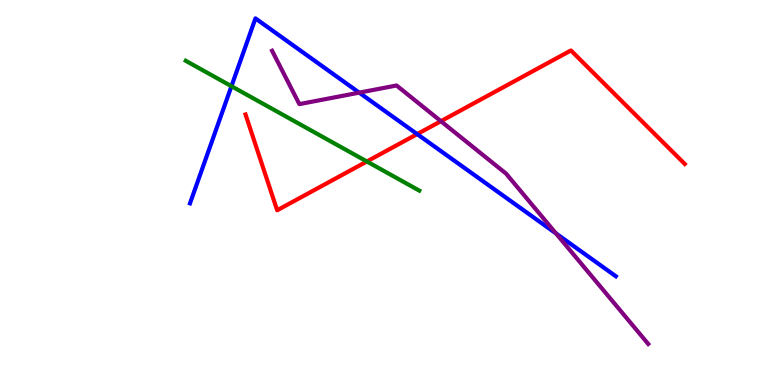[{'lines': ['blue', 'red'], 'intersections': [{'x': 5.38, 'y': 6.52}]}, {'lines': ['green', 'red'], 'intersections': [{'x': 4.73, 'y': 5.81}]}, {'lines': ['purple', 'red'], 'intersections': [{'x': 5.69, 'y': 6.85}]}, {'lines': ['blue', 'green'], 'intersections': [{'x': 2.99, 'y': 7.76}]}, {'lines': ['blue', 'purple'], 'intersections': [{'x': 4.64, 'y': 7.59}, {'x': 7.17, 'y': 3.94}]}, {'lines': ['green', 'purple'], 'intersections': []}]